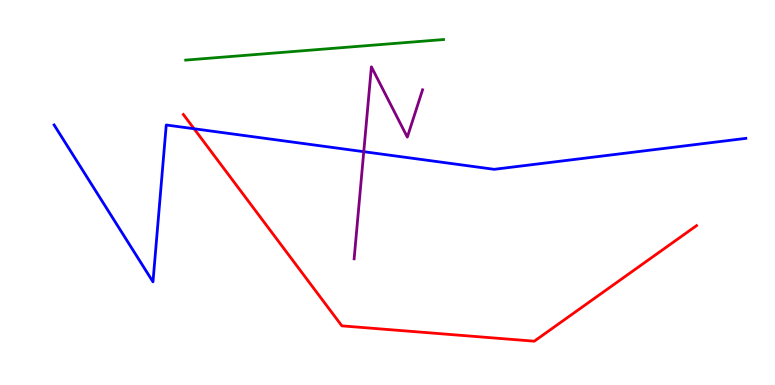[{'lines': ['blue', 'red'], 'intersections': [{'x': 2.5, 'y': 6.66}]}, {'lines': ['green', 'red'], 'intersections': []}, {'lines': ['purple', 'red'], 'intersections': []}, {'lines': ['blue', 'green'], 'intersections': []}, {'lines': ['blue', 'purple'], 'intersections': [{'x': 4.69, 'y': 6.06}]}, {'lines': ['green', 'purple'], 'intersections': []}]